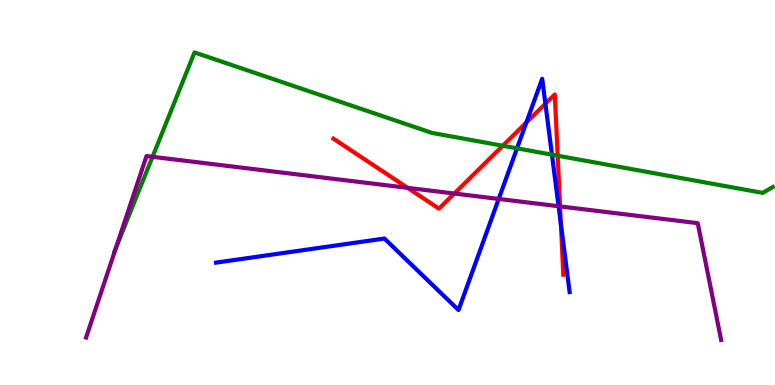[{'lines': ['blue', 'red'], 'intersections': [{'x': 6.79, 'y': 6.82}, {'x': 7.04, 'y': 7.31}, {'x': 7.24, 'y': 4.17}]}, {'lines': ['green', 'red'], 'intersections': [{'x': 6.49, 'y': 6.21}, {'x': 7.2, 'y': 5.96}]}, {'lines': ['purple', 'red'], 'intersections': [{'x': 5.26, 'y': 5.12}, {'x': 5.86, 'y': 4.97}, {'x': 7.23, 'y': 4.64}]}, {'lines': ['blue', 'green'], 'intersections': [{'x': 6.67, 'y': 6.15}, {'x': 7.12, 'y': 5.98}]}, {'lines': ['blue', 'purple'], 'intersections': [{'x': 6.43, 'y': 4.83}, {'x': 7.21, 'y': 4.64}]}, {'lines': ['green', 'purple'], 'intersections': [{'x': 1.49, 'y': 3.55}, {'x': 1.97, 'y': 5.93}]}]